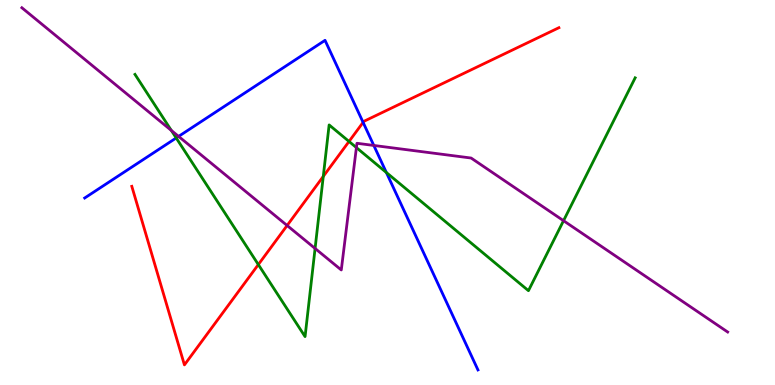[{'lines': ['blue', 'red'], 'intersections': [{'x': 4.69, 'y': 6.82}]}, {'lines': ['green', 'red'], 'intersections': [{'x': 3.33, 'y': 3.13}, {'x': 4.17, 'y': 5.42}, {'x': 4.5, 'y': 6.33}]}, {'lines': ['purple', 'red'], 'intersections': [{'x': 3.7, 'y': 4.14}]}, {'lines': ['blue', 'green'], 'intersections': [{'x': 2.27, 'y': 6.42}, {'x': 4.99, 'y': 5.52}]}, {'lines': ['blue', 'purple'], 'intersections': [{'x': 2.3, 'y': 6.46}, {'x': 4.82, 'y': 6.22}]}, {'lines': ['green', 'purple'], 'intersections': [{'x': 2.21, 'y': 6.61}, {'x': 4.07, 'y': 3.55}, {'x': 4.6, 'y': 6.17}, {'x': 7.27, 'y': 4.27}]}]